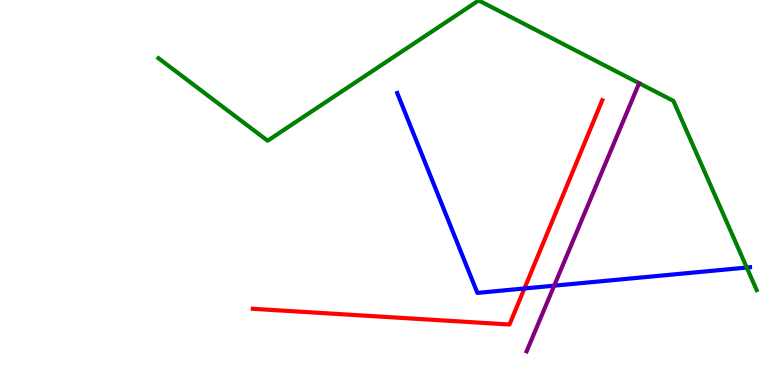[{'lines': ['blue', 'red'], 'intersections': [{'x': 6.77, 'y': 2.51}]}, {'lines': ['green', 'red'], 'intersections': []}, {'lines': ['purple', 'red'], 'intersections': []}, {'lines': ['blue', 'green'], 'intersections': [{'x': 9.64, 'y': 3.05}]}, {'lines': ['blue', 'purple'], 'intersections': [{'x': 7.15, 'y': 2.58}]}, {'lines': ['green', 'purple'], 'intersections': []}]